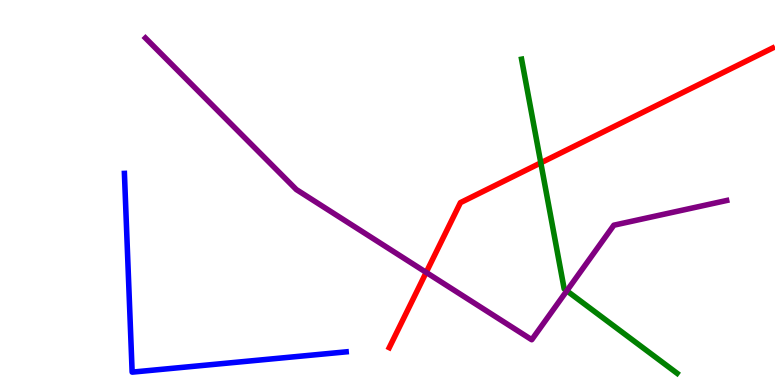[{'lines': ['blue', 'red'], 'intersections': []}, {'lines': ['green', 'red'], 'intersections': [{'x': 6.98, 'y': 5.77}]}, {'lines': ['purple', 'red'], 'intersections': [{'x': 5.5, 'y': 2.92}]}, {'lines': ['blue', 'green'], 'intersections': []}, {'lines': ['blue', 'purple'], 'intersections': []}, {'lines': ['green', 'purple'], 'intersections': [{'x': 7.31, 'y': 2.45}]}]